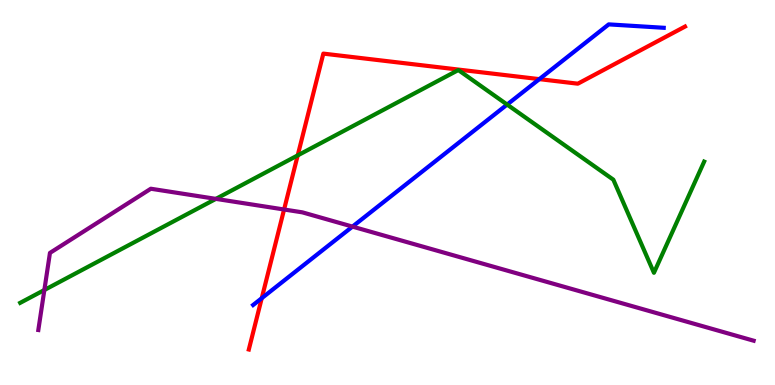[{'lines': ['blue', 'red'], 'intersections': [{'x': 3.38, 'y': 2.25}, {'x': 6.96, 'y': 7.94}]}, {'lines': ['green', 'red'], 'intersections': [{'x': 3.84, 'y': 5.96}]}, {'lines': ['purple', 'red'], 'intersections': [{'x': 3.67, 'y': 4.56}]}, {'lines': ['blue', 'green'], 'intersections': [{'x': 6.54, 'y': 7.28}]}, {'lines': ['blue', 'purple'], 'intersections': [{'x': 4.55, 'y': 4.11}]}, {'lines': ['green', 'purple'], 'intersections': [{'x': 0.572, 'y': 2.47}, {'x': 2.79, 'y': 4.83}]}]